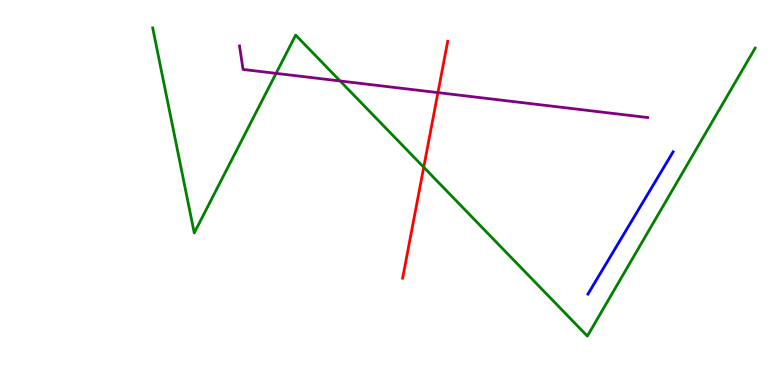[{'lines': ['blue', 'red'], 'intersections': []}, {'lines': ['green', 'red'], 'intersections': [{'x': 5.47, 'y': 5.66}]}, {'lines': ['purple', 'red'], 'intersections': [{'x': 5.65, 'y': 7.59}]}, {'lines': ['blue', 'green'], 'intersections': []}, {'lines': ['blue', 'purple'], 'intersections': []}, {'lines': ['green', 'purple'], 'intersections': [{'x': 3.56, 'y': 8.09}, {'x': 4.39, 'y': 7.9}]}]